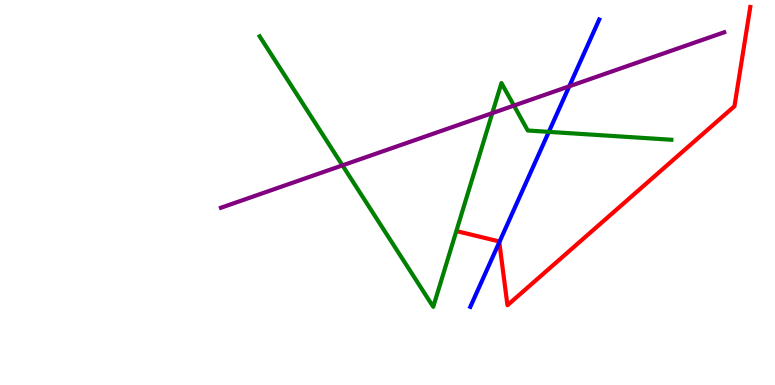[{'lines': ['blue', 'red'], 'intersections': [{'x': 6.44, 'y': 3.71}]}, {'lines': ['green', 'red'], 'intersections': []}, {'lines': ['purple', 'red'], 'intersections': []}, {'lines': ['blue', 'green'], 'intersections': [{'x': 7.08, 'y': 6.57}]}, {'lines': ['blue', 'purple'], 'intersections': [{'x': 7.35, 'y': 7.76}]}, {'lines': ['green', 'purple'], 'intersections': [{'x': 4.42, 'y': 5.7}, {'x': 6.35, 'y': 7.06}, {'x': 6.63, 'y': 7.26}]}]